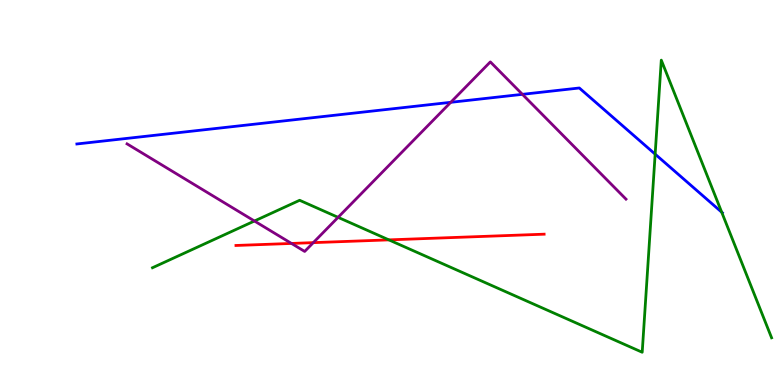[{'lines': ['blue', 'red'], 'intersections': []}, {'lines': ['green', 'red'], 'intersections': [{'x': 5.02, 'y': 3.77}]}, {'lines': ['purple', 'red'], 'intersections': [{'x': 3.76, 'y': 3.68}, {'x': 4.04, 'y': 3.7}]}, {'lines': ['blue', 'green'], 'intersections': [{'x': 8.45, 'y': 6.0}, {'x': 9.31, 'y': 4.49}]}, {'lines': ['blue', 'purple'], 'intersections': [{'x': 5.82, 'y': 7.34}, {'x': 6.74, 'y': 7.55}]}, {'lines': ['green', 'purple'], 'intersections': [{'x': 3.28, 'y': 4.26}, {'x': 4.36, 'y': 4.35}]}]